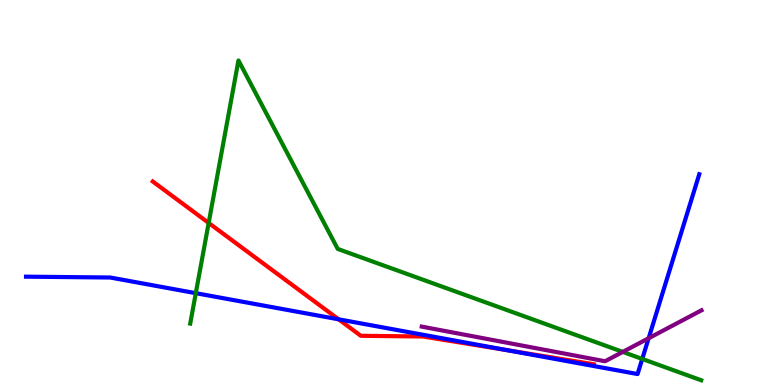[{'lines': ['blue', 'red'], 'intersections': [{'x': 4.37, 'y': 1.71}, {'x': 6.55, 'y': 0.901}]}, {'lines': ['green', 'red'], 'intersections': [{'x': 2.69, 'y': 4.21}]}, {'lines': ['purple', 'red'], 'intersections': []}, {'lines': ['blue', 'green'], 'intersections': [{'x': 2.53, 'y': 2.39}, {'x': 8.29, 'y': 0.677}]}, {'lines': ['blue', 'purple'], 'intersections': [{'x': 8.37, 'y': 1.21}]}, {'lines': ['green', 'purple'], 'intersections': [{'x': 8.04, 'y': 0.86}]}]